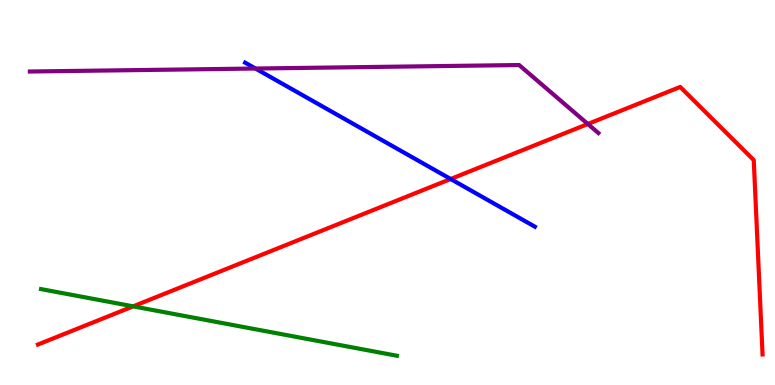[{'lines': ['blue', 'red'], 'intersections': [{'x': 5.82, 'y': 5.35}]}, {'lines': ['green', 'red'], 'intersections': [{'x': 1.72, 'y': 2.04}]}, {'lines': ['purple', 'red'], 'intersections': [{'x': 7.59, 'y': 6.78}]}, {'lines': ['blue', 'green'], 'intersections': []}, {'lines': ['blue', 'purple'], 'intersections': [{'x': 3.3, 'y': 8.22}]}, {'lines': ['green', 'purple'], 'intersections': []}]